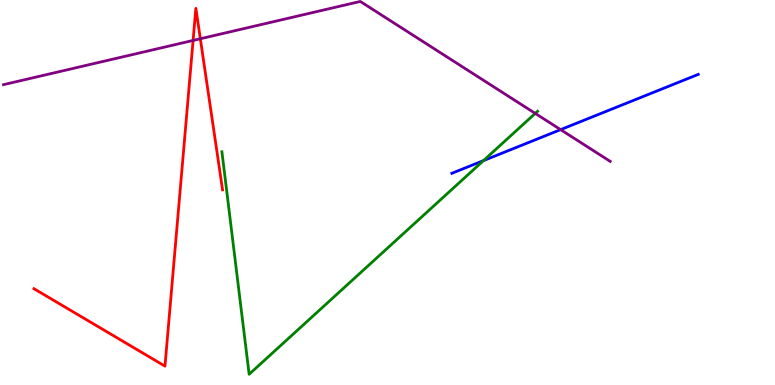[{'lines': ['blue', 'red'], 'intersections': []}, {'lines': ['green', 'red'], 'intersections': []}, {'lines': ['purple', 'red'], 'intersections': [{'x': 2.49, 'y': 8.95}, {'x': 2.58, 'y': 8.99}]}, {'lines': ['blue', 'green'], 'intersections': [{'x': 6.24, 'y': 5.83}]}, {'lines': ['blue', 'purple'], 'intersections': [{'x': 7.23, 'y': 6.63}]}, {'lines': ['green', 'purple'], 'intersections': [{'x': 6.91, 'y': 7.05}]}]